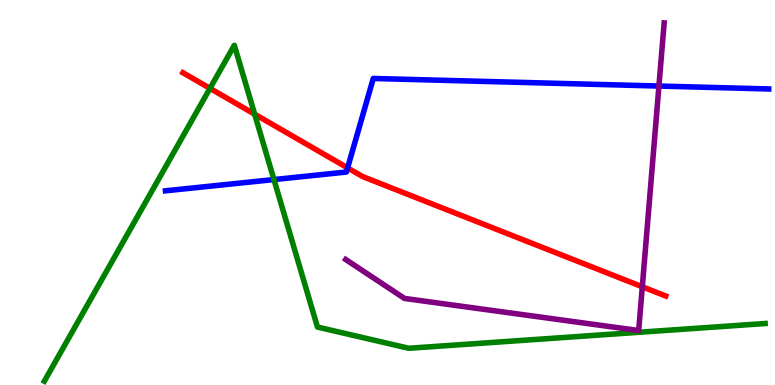[{'lines': ['blue', 'red'], 'intersections': [{'x': 4.49, 'y': 5.64}]}, {'lines': ['green', 'red'], 'intersections': [{'x': 2.71, 'y': 7.7}, {'x': 3.29, 'y': 7.03}]}, {'lines': ['purple', 'red'], 'intersections': [{'x': 8.29, 'y': 2.55}]}, {'lines': ['blue', 'green'], 'intersections': [{'x': 3.53, 'y': 5.34}]}, {'lines': ['blue', 'purple'], 'intersections': [{'x': 8.5, 'y': 7.77}]}, {'lines': ['green', 'purple'], 'intersections': []}]